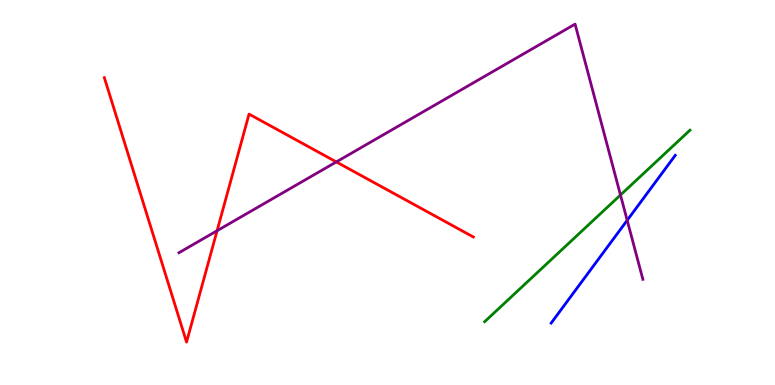[{'lines': ['blue', 'red'], 'intersections': []}, {'lines': ['green', 'red'], 'intersections': []}, {'lines': ['purple', 'red'], 'intersections': [{'x': 2.8, 'y': 4.01}, {'x': 4.34, 'y': 5.79}]}, {'lines': ['blue', 'green'], 'intersections': []}, {'lines': ['blue', 'purple'], 'intersections': [{'x': 8.09, 'y': 4.28}]}, {'lines': ['green', 'purple'], 'intersections': [{'x': 8.01, 'y': 4.93}]}]